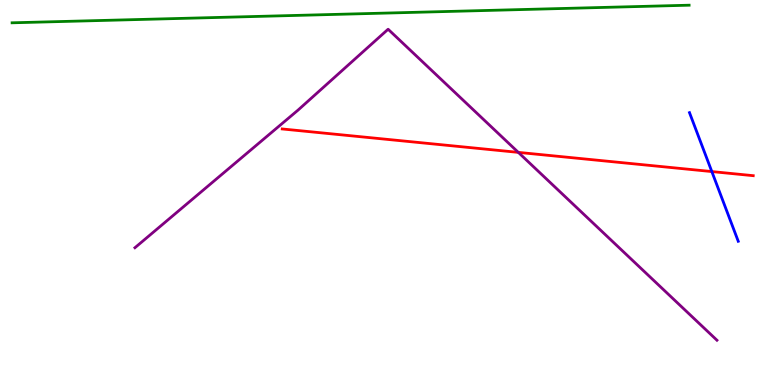[{'lines': ['blue', 'red'], 'intersections': [{'x': 9.18, 'y': 5.54}]}, {'lines': ['green', 'red'], 'intersections': []}, {'lines': ['purple', 'red'], 'intersections': [{'x': 6.69, 'y': 6.04}]}, {'lines': ['blue', 'green'], 'intersections': []}, {'lines': ['blue', 'purple'], 'intersections': []}, {'lines': ['green', 'purple'], 'intersections': []}]